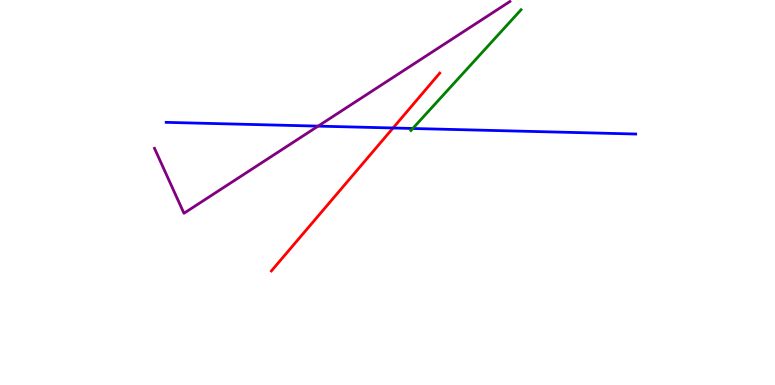[{'lines': ['blue', 'red'], 'intersections': [{'x': 5.07, 'y': 6.68}]}, {'lines': ['green', 'red'], 'intersections': []}, {'lines': ['purple', 'red'], 'intersections': []}, {'lines': ['blue', 'green'], 'intersections': [{'x': 5.33, 'y': 6.66}]}, {'lines': ['blue', 'purple'], 'intersections': [{'x': 4.1, 'y': 6.72}]}, {'lines': ['green', 'purple'], 'intersections': []}]